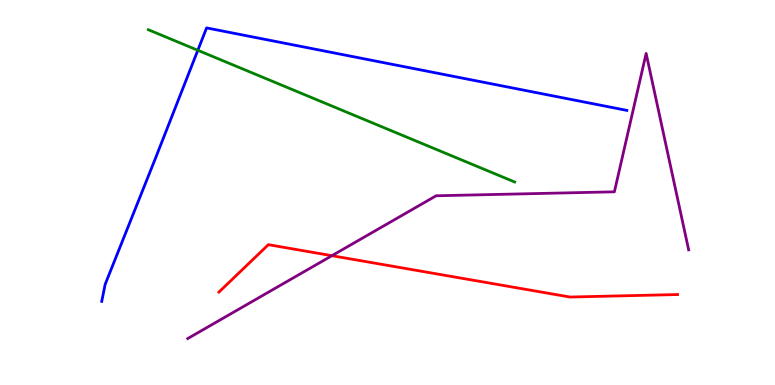[{'lines': ['blue', 'red'], 'intersections': []}, {'lines': ['green', 'red'], 'intersections': []}, {'lines': ['purple', 'red'], 'intersections': [{'x': 4.28, 'y': 3.36}]}, {'lines': ['blue', 'green'], 'intersections': [{'x': 2.55, 'y': 8.69}]}, {'lines': ['blue', 'purple'], 'intersections': []}, {'lines': ['green', 'purple'], 'intersections': []}]